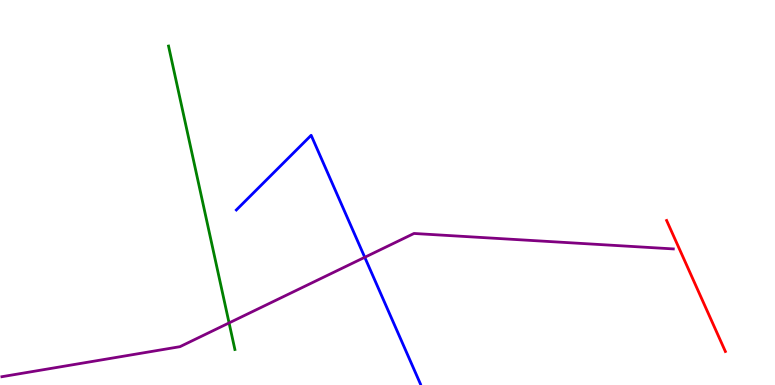[{'lines': ['blue', 'red'], 'intersections': []}, {'lines': ['green', 'red'], 'intersections': []}, {'lines': ['purple', 'red'], 'intersections': []}, {'lines': ['blue', 'green'], 'intersections': []}, {'lines': ['blue', 'purple'], 'intersections': [{'x': 4.71, 'y': 3.32}]}, {'lines': ['green', 'purple'], 'intersections': [{'x': 2.96, 'y': 1.61}]}]